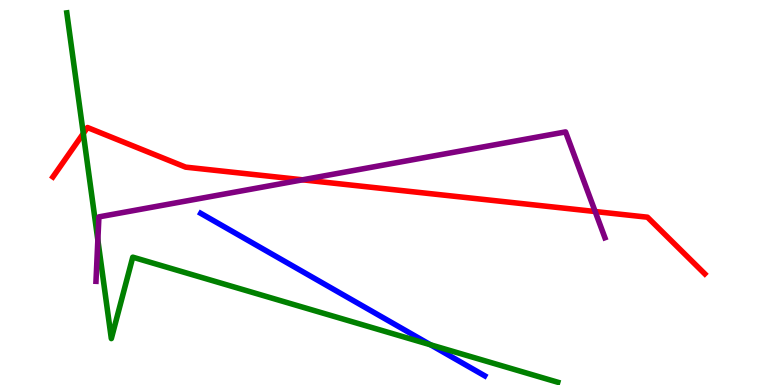[{'lines': ['blue', 'red'], 'intersections': []}, {'lines': ['green', 'red'], 'intersections': [{'x': 1.07, 'y': 6.53}]}, {'lines': ['purple', 'red'], 'intersections': [{'x': 3.9, 'y': 5.33}, {'x': 7.68, 'y': 4.51}]}, {'lines': ['blue', 'green'], 'intersections': [{'x': 5.55, 'y': 1.04}]}, {'lines': ['blue', 'purple'], 'intersections': []}, {'lines': ['green', 'purple'], 'intersections': [{'x': 1.26, 'y': 3.76}]}]